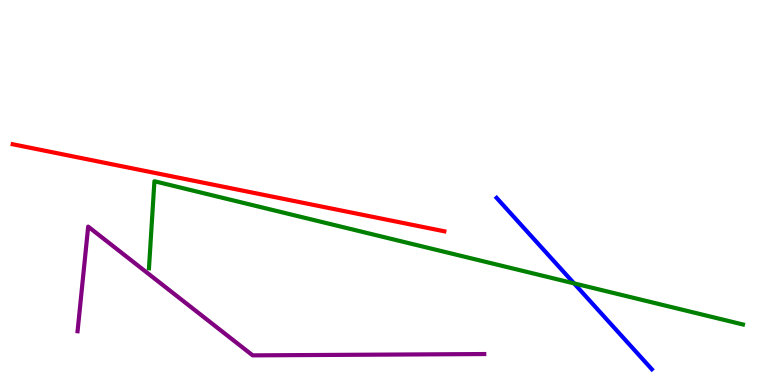[{'lines': ['blue', 'red'], 'intersections': []}, {'lines': ['green', 'red'], 'intersections': []}, {'lines': ['purple', 'red'], 'intersections': []}, {'lines': ['blue', 'green'], 'intersections': [{'x': 7.41, 'y': 2.64}]}, {'lines': ['blue', 'purple'], 'intersections': []}, {'lines': ['green', 'purple'], 'intersections': []}]